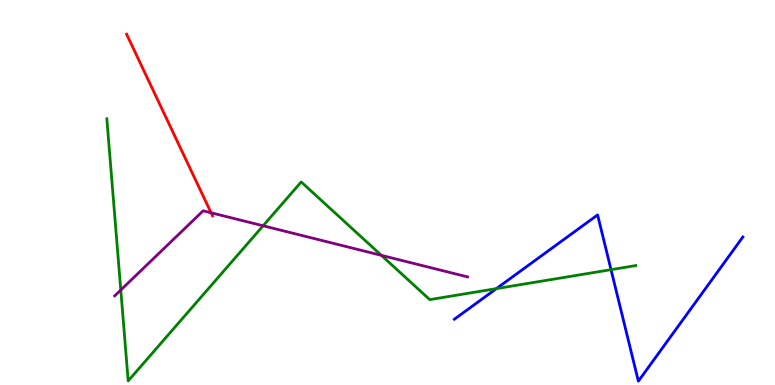[{'lines': ['blue', 'red'], 'intersections': []}, {'lines': ['green', 'red'], 'intersections': []}, {'lines': ['purple', 'red'], 'intersections': [{'x': 2.72, 'y': 4.47}]}, {'lines': ['blue', 'green'], 'intersections': [{'x': 6.41, 'y': 2.5}, {'x': 7.88, 'y': 3.0}]}, {'lines': ['blue', 'purple'], 'intersections': []}, {'lines': ['green', 'purple'], 'intersections': [{'x': 1.56, 'y': 2.47}, {'x': 3.39, 'y': 4.14}, {'x': 4.92, 'y': 3.37}]}]